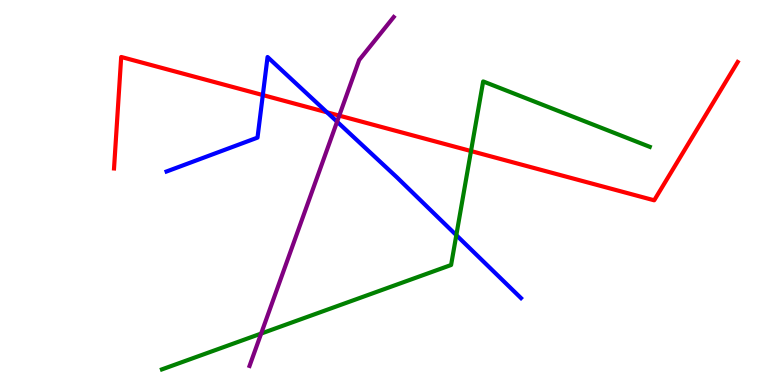[{'lines': ['blue', 'red'], 'intersections': [{'x': 3.39, 'y': 7.53}, {'x': 4.22, 'y': 7.08}]}, {'lines': ['green', 'red'], 'intersections': [{'x': 6.08, 'y': 6.08}]}, {'lines': ['purple', 'red'], 'intersections': [{'x': 4.38, 'y': 7.0}]}, {'lines': ['blue', 'green'], 'intersections': [{'x': 5.89, 'y': 3.89}]}, {'lines': ['blue', 'purple'], 'intersections': [{'x': 4.35, 'y': 6.84}]}, {'lines': ['green', 'purple'], 'intersections': [{'x': 3.37, 'y': 1.34}]}]